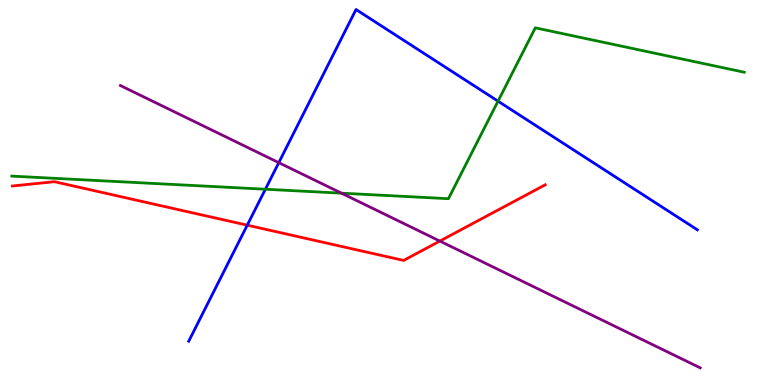[{'lines': ['blue', 'red'], 'intersections': [{'x': 3.19, 'y': 4.15}]}, {'lines': ['green', 'red'], 'intersections': []}, {'lines': ['purple', 'red'], 'intersections': [{'x': 5.68, 'y': 3.74}]}, {'lines': ['blue', 'green'], 'intersections': [{'x': 3.42, 'y': 5.08}, {'x': 6.43, 'y': 7.37}]}, {'lines': ['blue', 'purple'], 'intersections': [{'x': 3.6, 'y': 5.78}]}, {'lines': ['green', 'purple'], 'intersections': [{'x': 4.41, 'y': 4.98}]}]